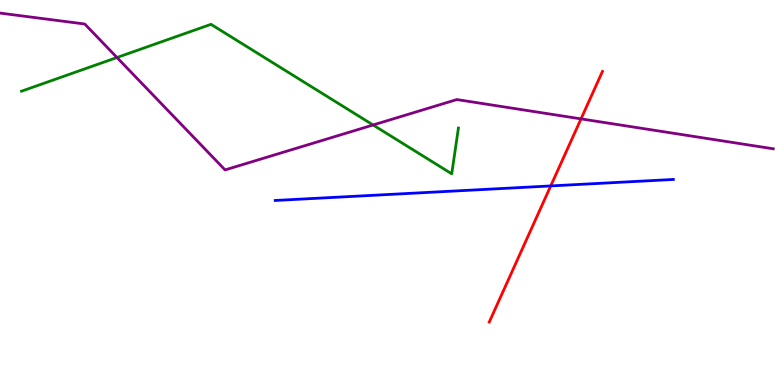[{'lines': ['blue', 'red'], 'intersections': [{'x': 7.11, 'y': 5.17}]}, {'lines': ['green', 'red'], 'intersections': []}, {'lines': ['purple', 'red'], 'intersections': [{'x': 7.5, 'y': 6.91}]}, {'lines': ['blue', 'green'], 'intersections': []}, {'lines': ['blue', 'purple'], 'intersections': []}, {'lines': ['green', 'purple'], 'intersections': [{'x': 1.51, 'y': 8.51}, {'x': 4.81, 'y': 6.75}]}]